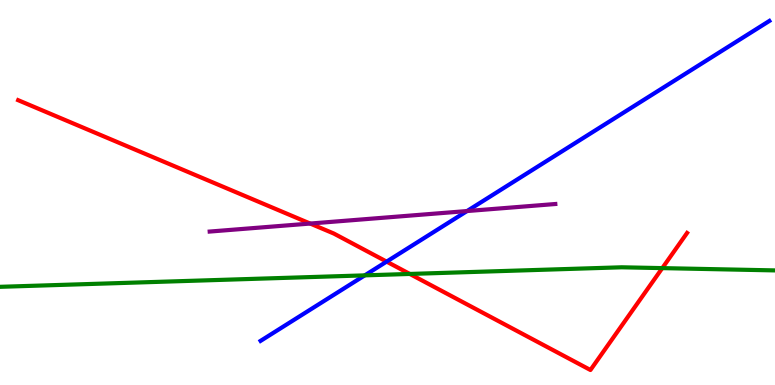[{'lines': ['blue', 'red'], 'intersections': [{'x': 4.99, 'y': 3.2}]}, {'lines': ['green', 'red'], 'intersections': [{'x': 5.29, 'y': 2.88}, {'x': 8.55, 'y': 3.04}]}, {'lines': ['purple', 'red'], 'intersections': [{'x': 4.0, 'y': 4.19}]}, {'lines': ['blue', 'green'], 'intersections': [{'x': 4.71, 'y': 2.85}]}, {'lines': ['blue', 'purple'], 'intersections': [{'x': 6.03, 'y': 4.52}]}, {'lines': ['green', 'purple'], 'intersections': []}]